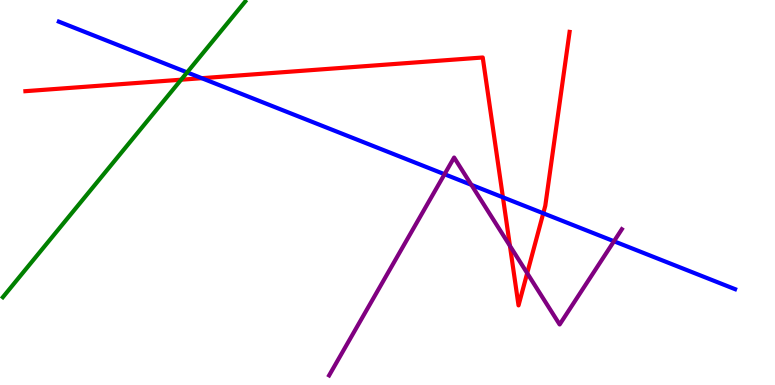[{'lines': ['blue', 'red'], 'intersections': [{'x': 2.6, 'y': 7.97}, {'x': 6.49, 'y': 4.87}, {'x': 7.01, 'y': 4.46}]}, {'lines': ['green', 'red'], 'intersections': [{'x': 2.34, 'y': 7.93}]}, {'lines': ['purple', 'red'], 'intersections': [{'x': 6.58, 'y': 3.61}, {'x': 6.8, 'y': 2.91}]}, {'lines': ['blue', 'green'], 'intersections': [{'x': 2.41, 'y': 8.12}]}, {'lines': ['blue', 'purple'], 'intersections': [{'x': 5.74, 'y': 5.47}, {'x': 6.08, 'y': 5.2}, {'x': 7.92, 'y': 3.73}]}, {'lines': ['green', 'purple'], 'intersections': []}]